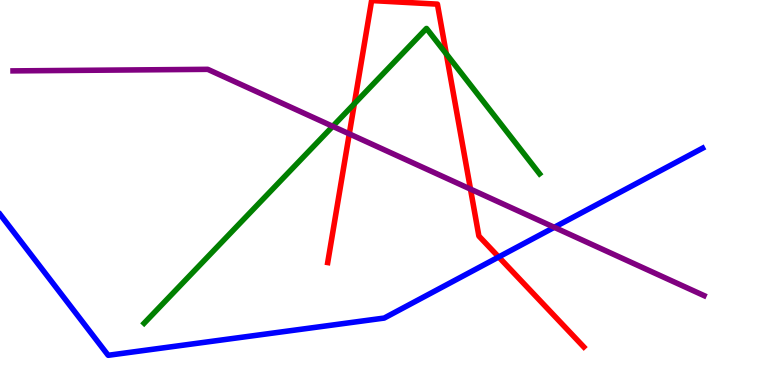[{'lines': ['blue', 'red'], 'intersections': [{'x': 6.43, 'y': 3.33}]}, {'lines': ['green', 'red'], 'intersections': [{'x': 4.57, 'y': 7.3}, {'x': 5.76, 'y': 8.6}]}, {'lines': ['purple', 'red'], 'intersections': [{'x': 4.51, 'y': 6.52}, {'x': 6.07, 'y': 5.09}]}, {'lines': ['blue', 'green'], 'intersections': []}, {'lines': ['blue', 'purple'], 'intersections': [{'x': 7.15, 'y': 4.1}]}, {'lines': ['green', 'purple'], 'intersections': [{'x': 4.29, 'y': 6.72}]}]